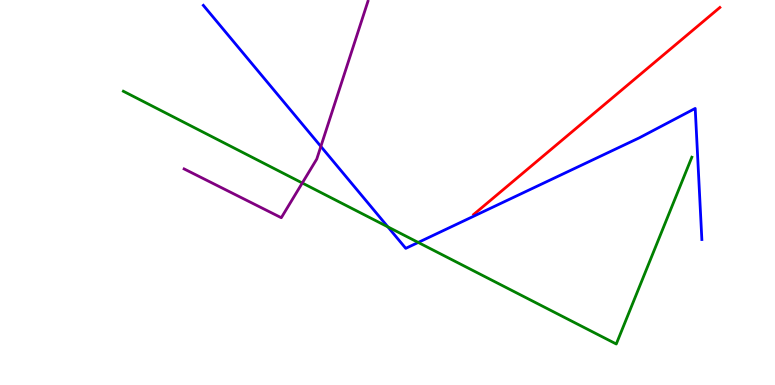[{'lines': ['blue', 'red'], 'intersections': []}, {'lines': ['green', 'red'], 'intersections': []}, {'lines': ['purple', 'red'], 'intersections': []}, {'lines': ['blue', 'green'], 'intersections': [{'x': 5.0, 'y': 4.11}, {'x': 5.4, 'y': 3.7}]}, {'lines': ['blue', 'purple'], 'intersections': [{'x': 4.14, 'y': 6.2}]}, {'lines': ['green', 'purple'], 'intersections': [{'x': 3.9, 'y': 5.25}]}]